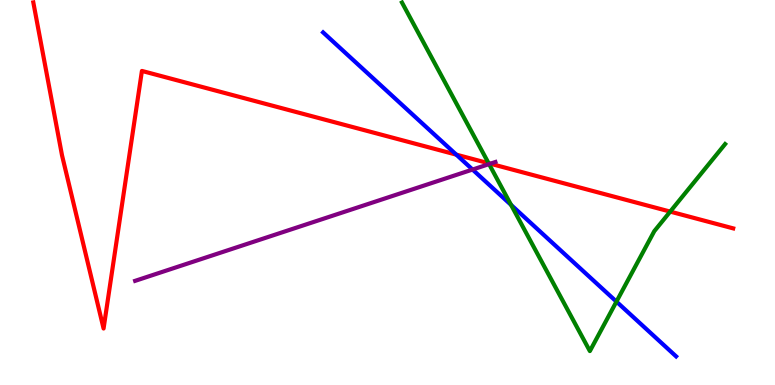[{'lines': ['blue', 'red'], 'intersections': [{'x': 5.89, 'y': 5.98}]}, {'lines': ['green', 'red'], 'intersections': [{'x': 6.3, 'y': 5.76}, {'x': 8.65, 'y': 4.5}]}, {'lines': ['purple', 'red'], 'intersections': [{'x': 6.33, 'y': 5.75}]}, {'lines': ['blue', 'green'], 'intersections': [{'x': 6.59, 'y': 4.68}, {'x': 7.95, 'y': 2.17}]}, {'lines': ['blue', 'purple'], 'intersections': [{'x': 6.1, 'y': 5.6}]}, {'lines': ['green', 'purple'], 'intersections': [{'x': 6.31, 'y': 5.74}]}]